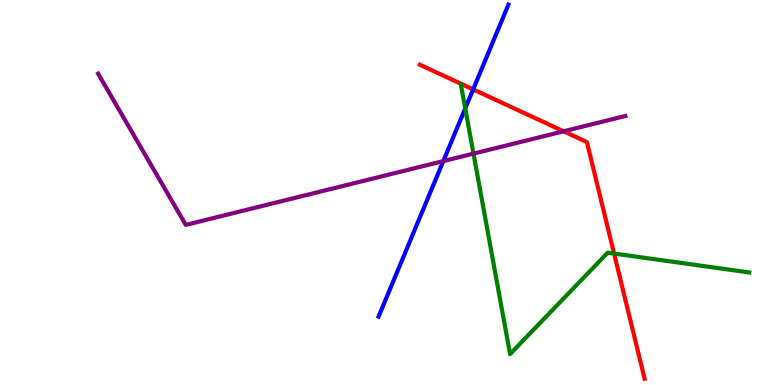[{'lines': ['blue', 'red'], 'intersections': [{'x': 6.11, 'y': 7.68}]}, {'lines': ['green', 'red'], 'intersections': [{'x': 7.92, 'y': 3.41}]}, {'lines': ['purple', 'red'], 'intersections': [{'x': 7.27, 'y': 6.59}]}, {'lines': ['blue', 'green'], 'intersections': [{'x': 6.0, 'y': 7.18}]}, {'lines': ['blue', 'purple'], 'intersections': [{'x': 5.72, 'y': 5.82}]}, {'lines': ['green', 'purple'], 'intersections': [{'x': 6.11, 'y': 6.01}]}]